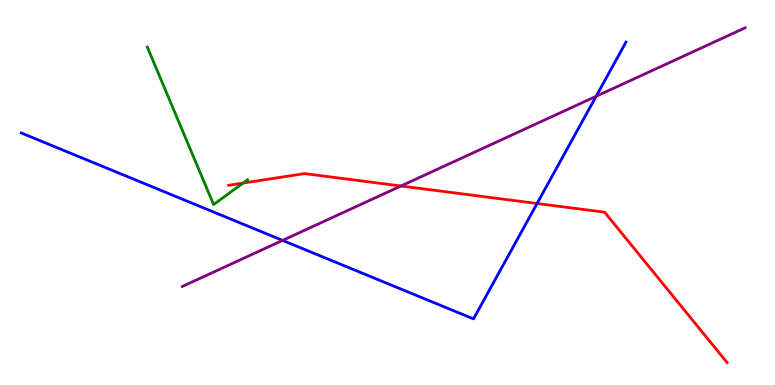[{'lines': ['blue', 'red'], 'intersections': [{'x': 6.93, 'y': 4.71}]}, {'lines': ['green', 'red'], 'intersections': [{'x': 3.14, 'y': 5.24}]}, {'lines': ['purple', 'red'], 'intersections': [{'x': 5.17, 'y': 5.17}]}, {'lines': ['blue', 'green'], 'intersections': []}, {'lines': ['blue', 'purple'], 'intersections': [{'x': 3.65, 'y': 3.76}, {'x': 7.69, 'y': 7.5}]}, {'lines': ['green', 'purple'], 'intersections': []}]